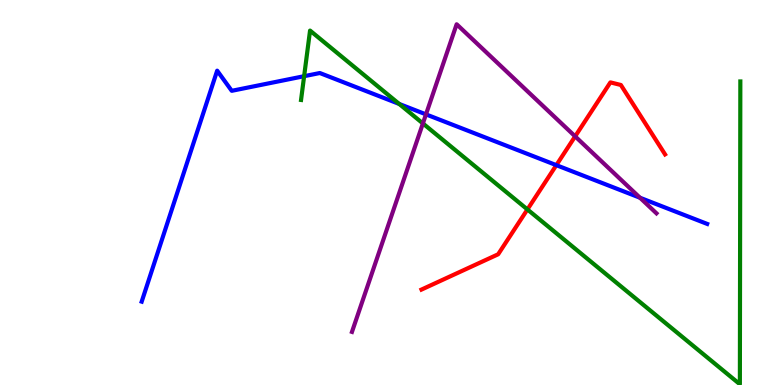[{'lines': ['blue', 'red'], 'intersections': [{'x': 7.18, 'y': 5.71}]}, {'lines': ['green', 'red'], 'intersections': [{'x': 6.81, 'y': 4.56}]}, {'lines': ['purple', 'red'], 'intersections': [{'x': 7.42, 'y': 6.46}]}, {'lines': ['blue', 'green'], 'intersections': [{'x': 3.92, 'y': 8.02}, {'x': 5.15, 'y': 7.3}]}, {'lines': ['blue', 'purple'], 'intersections': [{'x': 5.5, 'y': 7.03}, {'x': 8.26, 'y': 4.86}]}, {'lines': ['green', 'purple'], 'intersections': [{'x': 5.46, 'y': 6.79}]}]